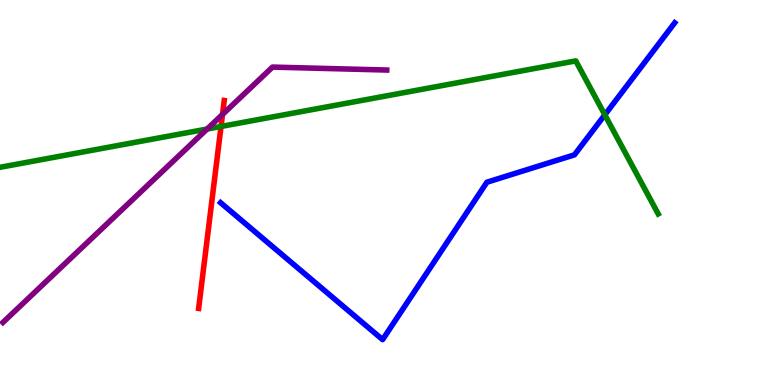[{'lines': ['blue', 'red'], 'intersections': []}, {'lines': ['green', 'red'], 'intersections': [{'x': 2.85, 'y': 6.72}]}, {'lines': ['purple', 'red'], 'intersections': [{'x': 2.87, 'y': 7.03}]}, {'lines': ['blue', 'green'], 'intersections': [{'x': 7.8, 'y': 7.02}]}, {'lines': ['blue', 'purple'], 'intersections': []}, {'lines': ['green', 'purple'], 'intersections': [{'x': 2.67, 'y': 6.65}]}]